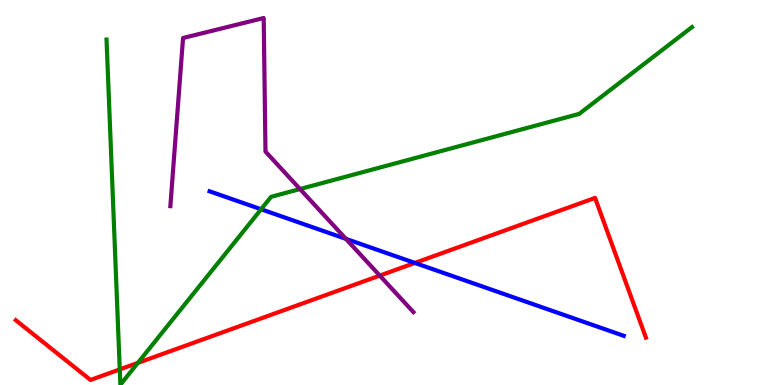[{'lines': ['blue', 'red'], 'intersections': [{'x': 5.35, 'y': 3.17}]}, {'lines': ['green', 'red'], 'intersections': [{'x': 1.55, 'y': 0.405}, {'x': 1.78, 'y': 0.575}]}, {'lines': ['purple', 'red'], 'intersections': [{'x': 4.9, 'y': 2.84}]}, {'lines': ['blue', 'green'], 'intersections': [{'x': 3.37, 'y': 4.56}]}, {'lines': ['blue', 'purple'], 'intersections': [{'x': 4.46, 'y': 3.8}]}, {'lines': ['green', 'purple'], 'intersections': [{'x': 3.87, 'y': 5.09}]}]